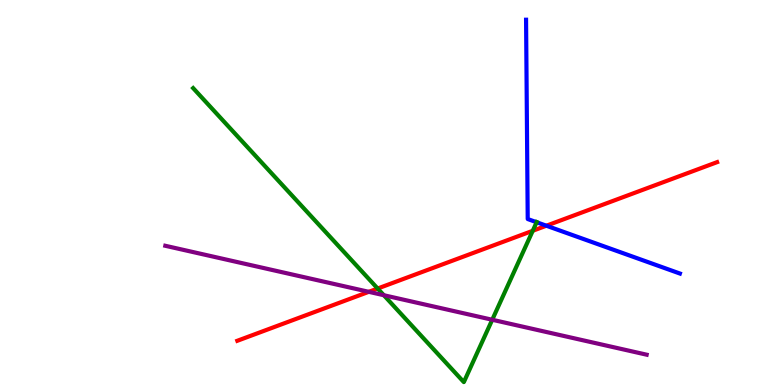[{'lines': ['blue', 'red'], 'intersections': [{'x': 7.05, 'y': 4.14}]}, {'lines': ['green', 'red'], 'intersections': [{'x': 4.87, 'y': 2.51}, {'x': 6.87, 'y': 4.01}]}, {'lines': ['purple', 'red'], 'intersections': [{'x': 4.76, 'y': 2.42}]}, {'lines': ['blue', 'green'], 'intersections': [{'x': 6.92, 'y': 4.23}]}, {'lines': ['blue', 'purple'], 'intersections': []}, {'lines': ['green', 'purple'], 'intersections': [{'x': 4.95, 'y': 2.33}, {'x': 6.35, 'y': 1.69}]}]